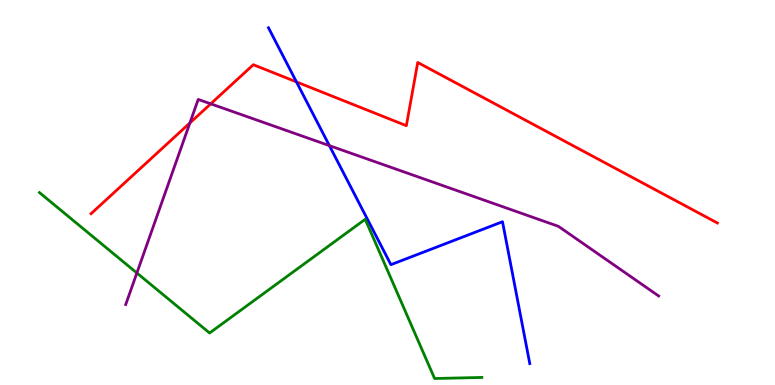[{'lines': ['blue', 'red'], 'intersections': [{'x': 3.83, 'y': 7.87}]}, {'lines': ['green', 'red'], 'intersections': []}, {'lines': ['purple', 'red'], 'intersections': [{'x': 2.45, 'y': 6.81}, {'x': 2.72, 'y': 7.3}]}, {'lines': ['blue', 'green'], 'intersections': []}, {'lines': ['blue', 'purple'], 'intersections': [{'x': 4.25, 'y': 6.22}]}, {'lines': ['green', 'purple'], 'intersections': [{'x': 1.77, 'y': 2.91}]}]